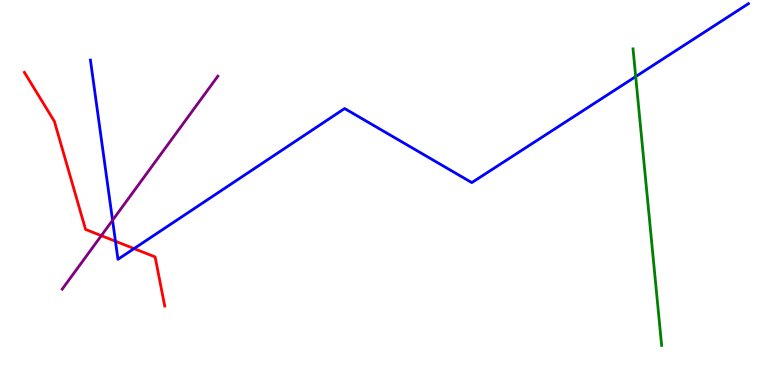[{'lines': ['blue', 'red'], 'intersections': [{'x': 1.49, 'y': 3.73}, {'x': 1.73, 'y': 3.54}]}, {'lines': ['green', 'red'], 'intersections': []}, {'lines': ['purple', 'red'], 'intersections': [{'x': 1.31, 'y': 3.88}]}, {'lines': ['blue', 'green'], 'intersections': [{'x': 8.2, 'y': 8.01}]}, {'lines': ['blue', 'purple'], 'intersections': [{'x': 1.45, 'y': 4.28}]}, {'lines': ['green', 'purple'], 'intersections': []}]